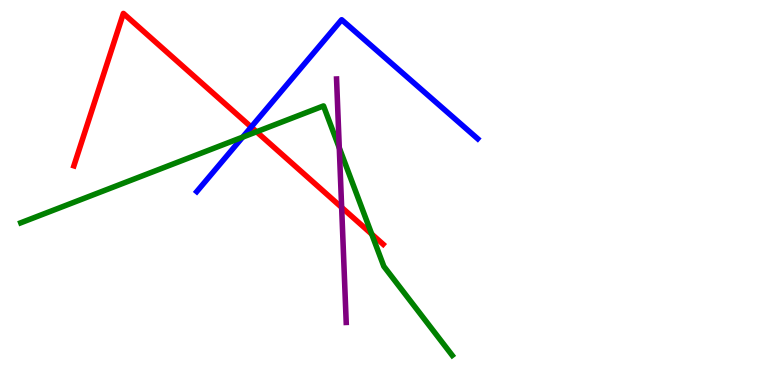[{'lines': ['blue', 'red'], 'intersections': [{'x': 3.24, 'y': 6.7}]}, {'lines': ['green', 'red'], 'intersections': [{'x': 3.31, 'y': 6.58}, {'x': 4.8, 'y': 3.92}]}, {'lines': ['purple', 'red'], 'intersections': [{'x': 4.41, 'y': 4.61}]}, {'lines': ['blue', 'green'], 'intersections': [{'x': 3.13, 'y': 6.44}]}, {'lines': ['blue', 'purple'], 'intersections': []}, {'lines': ['green', 'purple'], 'intersections': [{'x': 4.38, 'y': 6.16}]}]